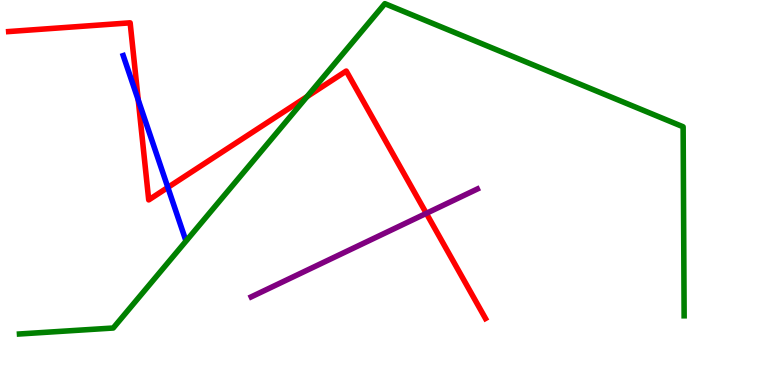[{'lines': ['blue', 'red'], 'intersections': [{'x': 1.78, 'y': 7.4}, {'x': 2.17, 'y': 5.13}]}, {'lines': ['green', 'red'], 'intersections': [{'x': 3.96, 'y': 7.49}]}, {'lines': ['purple', 'red'], 'intersections': [{'x': 5.5, 'y': 4.46}]}, {'lines': ['blue', 'green'], 'intersections': []}, {'lines': ['blue', 'purple'], 'intersections': []}, {'lines': ['green', 'purple'], 'intersections': []}]